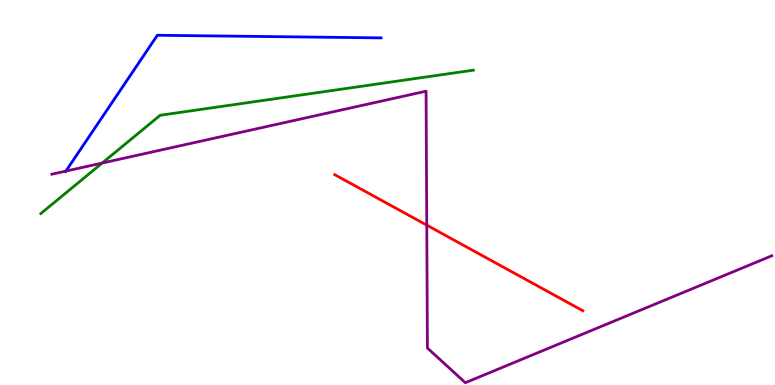[{'lines': ['blue', 'red'], 'intersections': []}, {'lines': ['green', 'red'], 'intersections': []}, {'lines': ['purple', 'red'], 'intersections': [{'x': 5.51, 'y': 4.15}]}, {'lines': ['blue', 'green'], 'intersections': []}, {'lines': ['blue', 'purple'], 'intersections': [{'x': 0.85, 'y': 5.56}]}, {'lines': ['green', 'purple'], 'intersections': [{'x': 1.32, 'y': 5.76}]}]